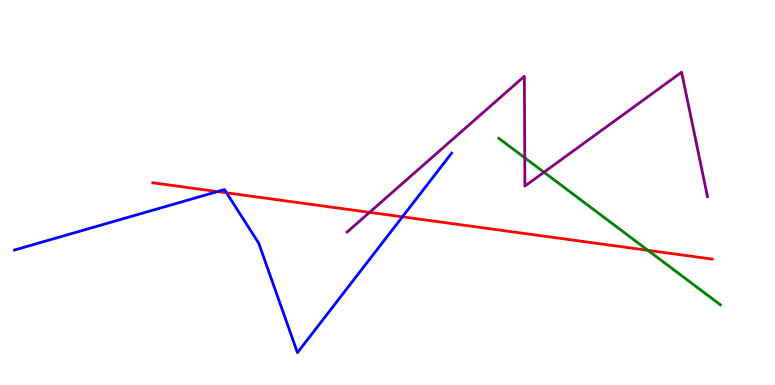[{'lines': ['blue', 'red'], 'intersections': [{'x': 2.81, 'y': 5.02}, {'x': 2.92, 'y': 4.99}, {'x': 5.19, 'y': 4.37}]}, {'lines': ['green', 'red'], 'intersections': [{'x': 8.36, 'y': 3.5}]}, {'lines': ['purple', 'red'], 'intersections': [{'x': 4.77, 'y': 4.48}]}, {'lines': ['blue', 'green'], 'intersections': []}, {'lines': ['blue', 'purple'], 'intersections': []}, {'lines': ['green', 'purple'], 'intersections': [{'x': 6.77, 'y': 5.9}, {'x': 7.02, 'y': 5.53}]}]